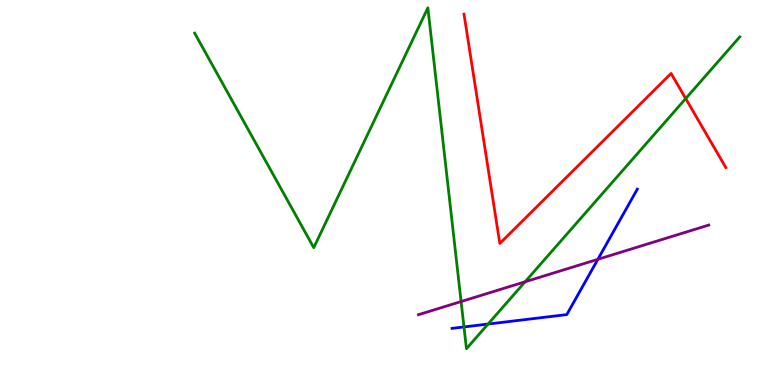[{'lines': ['blue', 'red'], 'intersections': []}, {'lines': ['green', 'red'], 'intersections': [{'x': 8.85, 'y': 7.44}]}, {'lines': ['purple', 'red'], 'intersections': []}, {'lines': ['blue', 'green'], 'intersections': [{'x': 5.99, 'y': 1.51}, {'x': 6.3, 'y': 1.58}]}, {'lines': ['blue', 'purple'], 'intersections': [{'x': 7.71, 'y': 3.26}]}, {'lines': ['green', 'purple'], 'intersections': [{'x': 5.95, 'y': 2.17}, {'x': 6.78, 'y': 2.68}]}]